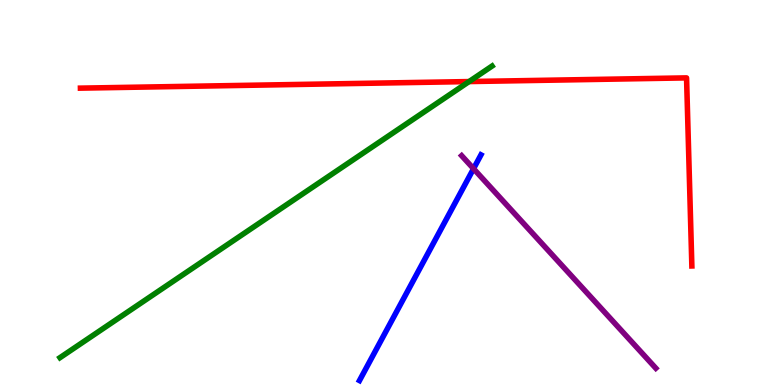[{'lines': ['blue', 'red'], 'intersections': []}, {'lines': ['green', 'red'], 'intersections': [{'x': 6.05, 'y': 7.88}]}, {'lines': ['purple', 'red'], 'intersections': []}, {'lines': ['blue', 'green'], 'intersections': []}, {'lines': ['blue', 'purple'], 'intersections': [{'x': 6.11, 'y': 5.62}]}, {'lines': ['green', 'purple'], 'intersections': []}]